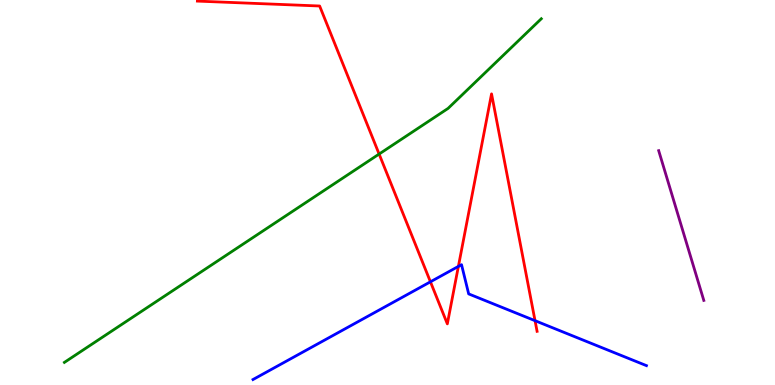[{'lines': ['blue', 'red'], 'intersections': [{'x': 5.55, 'y': 2.68}, {'x': 5.91, 'y': 3.08}, {'x': 6.9, 'y': 1.67}]}, {'lines': ['green', 'red'], 'intersections': [{'x': 4.89, 'y': 6.0}]}, {'lines': ['purple', 'red'], 'intersections': []}, {'lines': ['blue', 'green'], 'intersections': []}, {'lines': ['blue', 'purple'], 'intersections': []}, {'lines': ['green', 'purple'], 'intersections': []}]